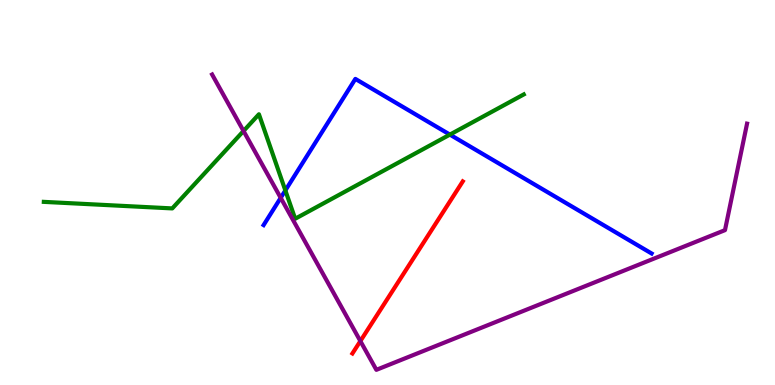[{'lines': ['blue', 'red'], 'intersections': []}, {'lines': ['green', 'red'], 'intersections': []}, {'lines': ['purple', 'red'], 'intersections': [{'x': 4.65, 'y': 1.14}]}, {'lines': ['blue', 'green'], 'intersections': [{'x': 3.68, 'y': 5.05}, {'x': 5.81, 'y': 6.5}]}, {'lines': ['blue', 'purple'], 'intersections': [{'x': 3.62, 'y': 4.86}]}, {'lines': ['green', 'purple'], 'intersections': [{'x': 3.14, 'y': 6.6}]}]